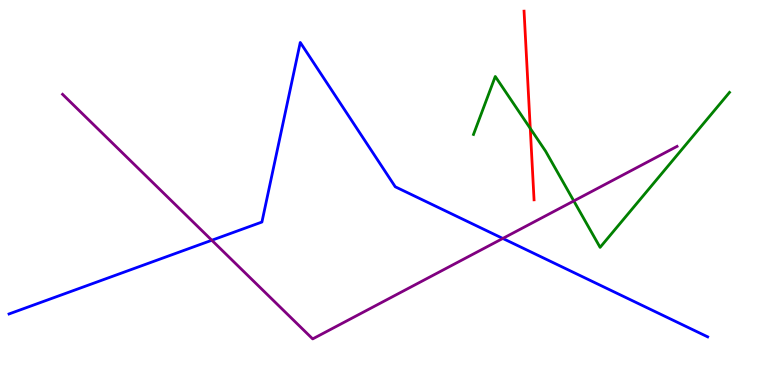[{'lines': ['blue', 'red'], 'intersections': []}, {'lines': ['green', 'red'], 'intersections': [{'x': 6.84, 'y': 6.66}]}, {'lines': ['purple', 'red'], 'intersections': []}, {'lines': ['blue', 'green'], 'intersections': []}, {'lines': ['blue', 'purple'], 'intersections': [{'x': 2.73, 'y': 3.76}, {'x': 6.49, 'y': 3.81}]}, {'lines': ['green', 'purple'], 'intersections': [{'x': 7.4, 'y': 4.78}]}]